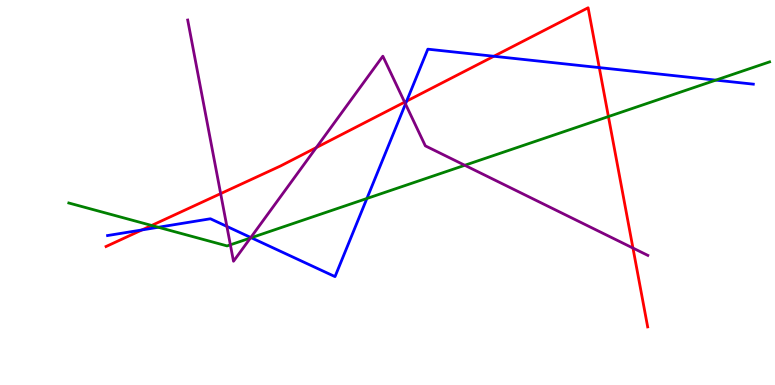[{'lines': ['blue', 'red'], 'intersections': [{'x': 1.83, 'y': 4.03}, {'x': 5.25, 'y': 7.37}, {'x': 6.37, 'y': 8.54}, {'x': 7.73, 'y': 8.24}]}, {'lines': ['green', 'red'], 'intersections': [{'x': 1.96, 'y': 4.14}, {'x': 7.85, 'y': 6.97}]}, {'lines': ['purple', 'red'], 'intersections': [{'x': 2.85, 'y': 4.97}, {'x': 4.08, 'y': 6.17}, {'x': 5.22, 'y': 7.35}, {'x': 8.17, 'y': 3.56}]}, {'lines': ['blue', 'green'], 'intersections': [{'x': 2.04, 'y': 4.1}, {'x': 3.24, 'y': 3.83}, {'x': 4.73, 'y': 4.84}, {'x': 9.24, 'y': 7.92}]}, {'lines': ['blue', 'purple'], 'intersections': [{'x': 2.93, 'y': 4.12}, {'x': 3.24, 'y': 3.83}, {'x': 5.23, 'y': 7.3}]}, {'lines': ['green', 'purple'], 'intersections': [{'x': 2.97, 'y': 3.64}, {'x': 3.23, 'y': 3.82}, {'x': 6.0, 'y': 5.71}]}]